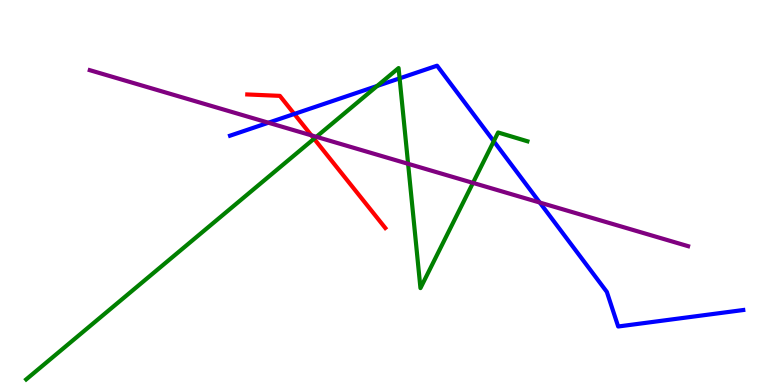[{'lines': ['blue', 'red'], 'intersections': [{'x': 3.8, 'y': 7.04}]}, {'lines': ['green', 'red'], 'intersections': [{'x': 4.05, 'y': 6.4}]}, {'lines': ['purple', 'red'], 'intersections': [{'x': 4.02, 'y': 6.48}]}, {'lines': ['blue', 'green'], 'intersections': [{'x': 4.87, 'y': 7.77}, {'x': 5.16, 'y': 7.96}, {'x': 6.37, 'y': 6.33}]}, {'lines': ['blue', 'purple'], 'intersections': [{'x': 3.46, 'y': 6.81}, {'x': 6.96, 'y': 4.74}]}, {'lines': ['green', 'purple'], 'intersections': [{'x': 4.08, 'y': 6.45}, {'x': 5.27, 'y': 5.75}, {'x': 6.1, 'y': 5.25}]}]